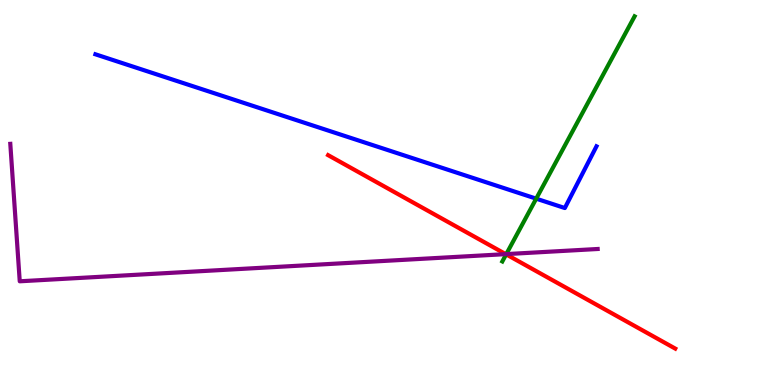[{'lines': ['blue', 'red'], 'intersections': []}, {'lines': ['green', 'red'], 'intersections': [{'x': 6.53, 'y': 3.39}]}, {'lines': ['purple', 'red'], 'intersections': [{'x': 6.53, 'y': 3.4}]}, {'lines': ['blue', 'green'], 'intersections': [{'x': 6.92, 'y': 4.84}]}, {'lines': ['blue', 'purple'], 'intersections': []}, {'lines': ['green', 'purple'], 'intersections': [{'x': 6.53, 'y': 3.4}]}]